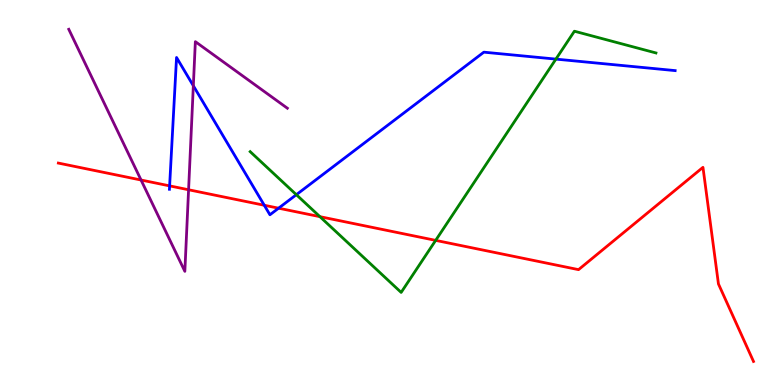[{'lines': ['blue', 'red'], 'intersections': [{'x': 2.19, 'y': 5.17}, {'x': 3.41, 'y': 4.67}, {'x': 3.59, 'y': 4.59}]}, {'lines': ['green', 'red'], 'intersections': [{'x': 4.13, 'y': 4.37}, {'x': 5.62, 'y': 3.76}]}, {'lines': ['purple', 'red'], 'intersections': [{'x': 1.82, 'y': 5.32}, {'x': 2.43, 'y': 5.07}]}, {'lines': ['blue', 'green'], 'intersections': [{'x': 3.82, 'y': 4.94}, {'x': 7.17, 'y': 8.46}]}, {'lines': ['blue', 'purple'], 'intersections': [{'x': 2.49, 'y': 7.77}]}, {'lines': ['green', 'purple'], 'intersections': []}]